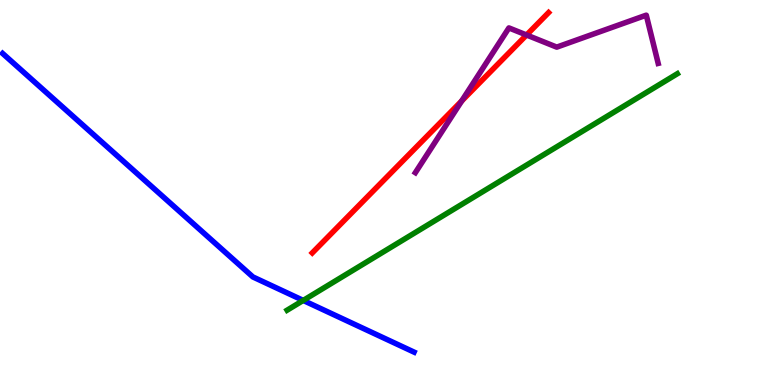[{'lines': ['blue', 'red'], 'intersections': []}, {'lines': ['green', 'red'], 'intersections': []}, {'lines': ['purple', 'red'], 'intersections': [{'x': 5.96, 'y': 7.38}, {'x': 6.79, 'y': 9.09}]}, {'lines': ['blue', 'green'], 'intersections': [{'x': 3.91, 'y': 2.2}]}, {'lines': ['blue', 'purple'], 'intersections': []}, {'lines': ['green', 'purple'], 'intersections': []}]